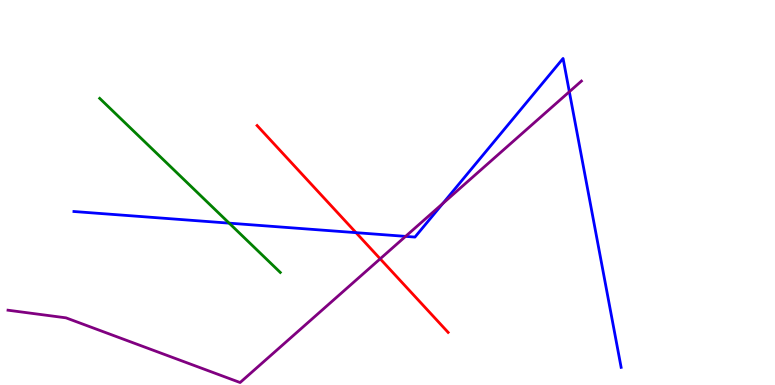[{'lines': ['blue', 'red'], 'intersections': [{'x': 4.59, 'y': 3.96}]}, {'lines': ['green', 'red'], 'intersections': []}, {'lines': ['purple', 'red'], 'intersections': [{'x': 4.91, 'y': 3.28}]}, {'lines': ['blue', 'green'], 'intersections': [{'x': 2.96, 'y': 4.2}]}, {'lines': ['blue', 'purple'], 'intersections': [{'x': 5.23, 'y': 3.86}, {'x': 5.71, 'y': 4.71}, {'x': 7.35, 'y': 7.62}]}, {'lines': ['green', 'purple'], 'intersections': []}]